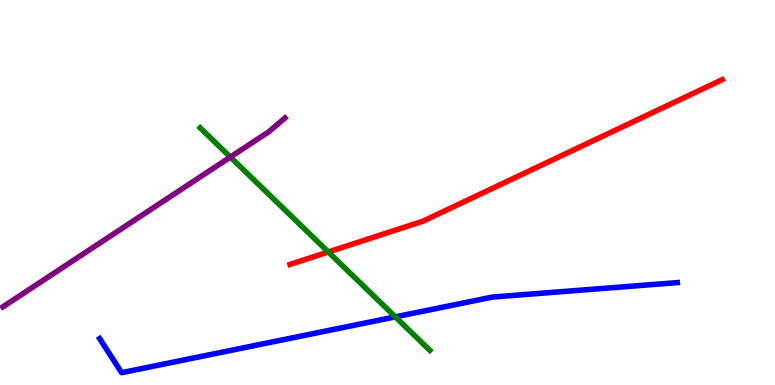[{'lines': ['blue', 'red'], 'intersections': []}, {'lines': ['green', 'red'], 'intersections': [{'x': 4.24, 'y': 3.46}]}, {'lines': ['purple', 'red'], 'intersections': []}, {'lines': ['blue', 'green'], 'intersections': [{'x': 5.1, 'y': 1.77}]}, {'lines': ['blue', 'purple'], 'intersections': []}, {'lines': ['green', 'purple'], 'intersections': [{'x': 2.97, 'y': 5.92}]}]